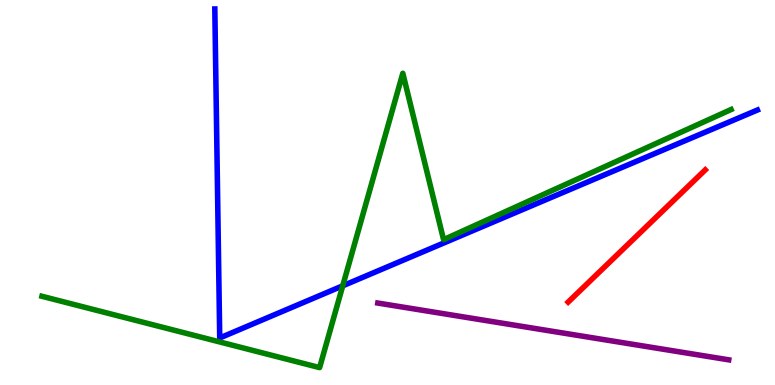[{'lines': ['blue', 'red'], 'intersections': []}, {'lines': ['green', 'red'], 'intersections': []}, {'lines': ['purple', 'red'], 'intersections': []}, {'lines': ['blue', 'green'], 'intersections': [{'x': 4.42, 'y': 2.58}]}, {'lines': ['blue', 'purple'], 'intersections': []}, {'lines': ['green', 'purple'], 'intersections': []}]